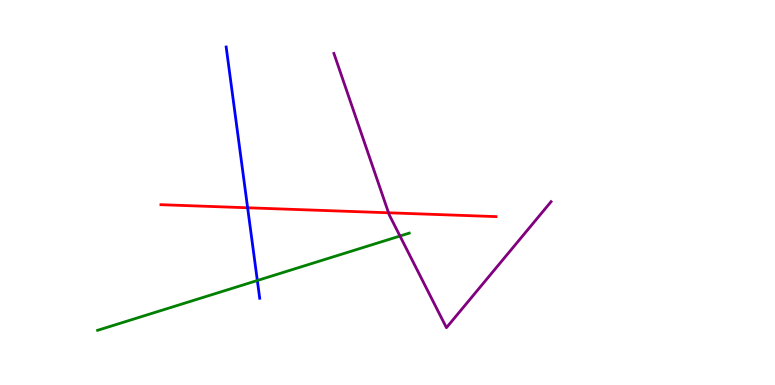[{'lines': ['blue', 'red'], 'intersections': [{'x': 3.2, 'y': 4.6}]}, {'lines': ['green', 'red'], 'intersections': []}, {'lines': ['purple', 'red'], 'intersections': [{'x': 5.01, 'y': 4.47}]}, {'lines': ['blue', 'green'], 'intersections': [{'x': 3.32, 'y': 2.71}]}, {'lines': ['blue', 'purple'], 'intersections': []}, {'lines': ['green', 'purple'], 'intersections': [{'x': 5.16, 'y': 3.87}]}]